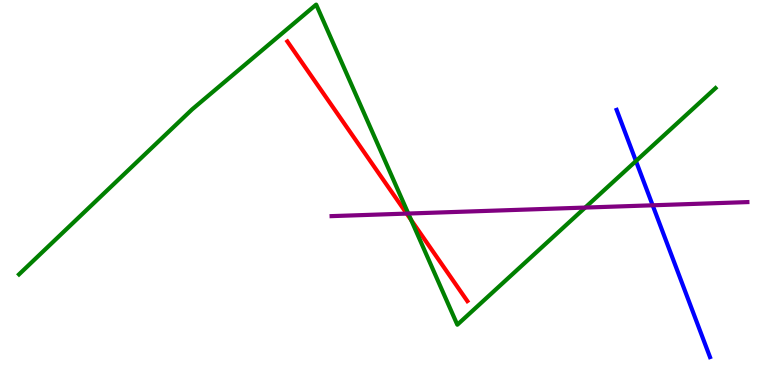[{'lines': ['blue', 'red'], 'intersections': []}, {'lines': ['green', 'red'], 'intersections': [{'x': 5.31, 'y': 4.28}]}, {'lines': ['purple', 'red'], 'intersections': [{'x': 5.25, 'y': 4.45}]}, {'lines': ['blue', 'green'], 'intersections': [{'x': 8.21, 'y': 5.82}]}, {'lines': ['blue', 'purple'], 'intersections': [{'x': 8.42, 'y': 4.67}]}, {'lines': ['green', 'purple'], 'intersections': [{'x': 5.27, 'y': 4.45}, {'x': 7.55, 'y': 4.61}]}]